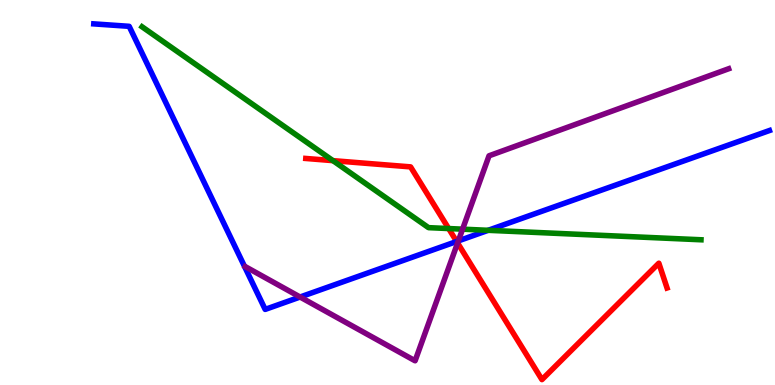[{'lines': ['blue', 'red'], 'intersections': [{'x': 5.89, 'y': 3.73}]}, {'lines': ['green', 'red'], 'intersections': [{'x': 4.3, 'y': 5.83}, {'x': 5.79, 'y': 4.06}]}, {'lines': ['purple', 'red'], 'intersections': [{'x': 5.9, 'y': 3.69}]}, {'lines': ['blue', 'green'], 'intersections': [{'x': 6.3, 'y': 4.02}]}, {'lines': ['blue', 'purple'], 'intersections': [{'x': 3.87, 'y': 2.29}, {'x': 5.91, 'y': 3.74}]}, {'lines': ['green', 'purple'], 'intersections': [{'x': 5.97, 'y': 4.05}]}]